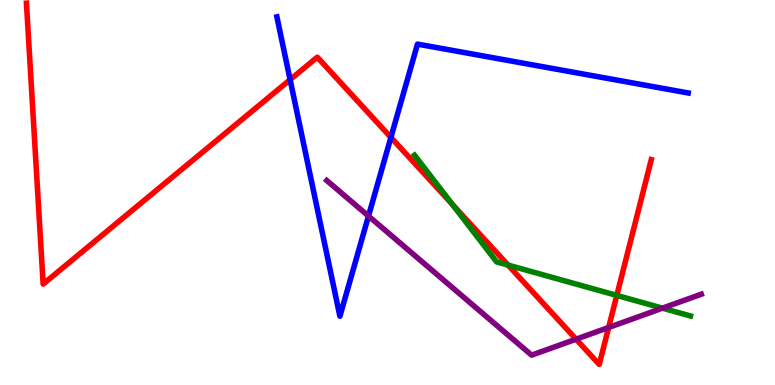[{'lines': ['blue', 'red'], 'intersections': [{'x': 3.74, 'y': 7.93}, {'x': 5.04, 'y': 6.43}]}, {'lines': ['green', 'red'], 'intersections': [{'x': 5.84, 'y': 4.69}, {'x': 6.56, 'y': 3.11}, {'x': 7.96, 'y': 2.33}]}, {'lines': ['purple', 'red'], 'intersections': [{'x': 7.43, 'y': 1.19}, {'x': 7.85, 'y': 1.49}]}, {'lines': ['blue', 'green'], 'intersections': []}, {'lines': ['blue', 'purple'], 'intersections': [{'x': 4.75, 'y': 4.39}]}, {'lines': ['green', 'purple'], 'intersections': [{'x': 8.55, 'y': 2.0}]}]